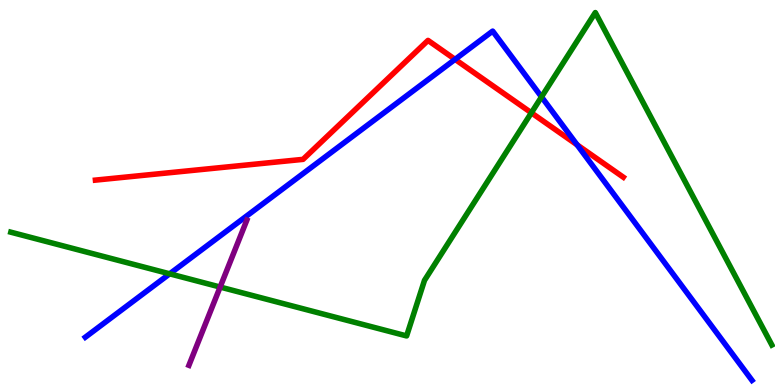[{'lines': ['blue', 'red'], 'intersections': [{'x': 5.87, 'y': 8.46}, {'x': 7.45, 'y': 6.24}]}, {'lines': ['green', 'red'], 'intersections': [{'x': 6.86, 'y': 7.07}]}, {'lines': ['purple', 'red'], 'intersections': []}, {'lines': ['blue', 'green'], 'intersections': [{'x': 2.19, 'y': 2.89}, {'x': 6.99, 'y': 7.48}]}, {'lines': ['blue', 'purple'], 'intersections': []}, {'lines': ['green', 'purple'], 'intersections': [{'x': 2.84, 'y': 2.54}]}]